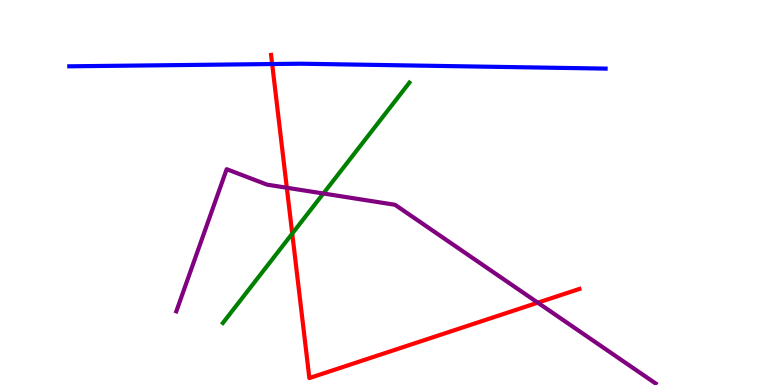[{'lines': ['blue', 'red'], 'intersections': [{'x': 3.51, 'y': 8.34}]}, {'lines': ['green', 'red'], 'intersections': [{'x': 3.77, 'y': 3.93}]}, {'lines': ['purple', 'red'], 'intersections': [{'x': 3.7, 'y': 5.12}, {'x': 6.94, 'y': 2.14}]}, {'lines': ['blue', 'green'], 'intersections': []}, {'lines': ['blue', 'purple'], 'intersections': []}, {'lines': ['green', 'purple'], 'intersections': [{'x': 4.17, 'y': 4.97}]}]